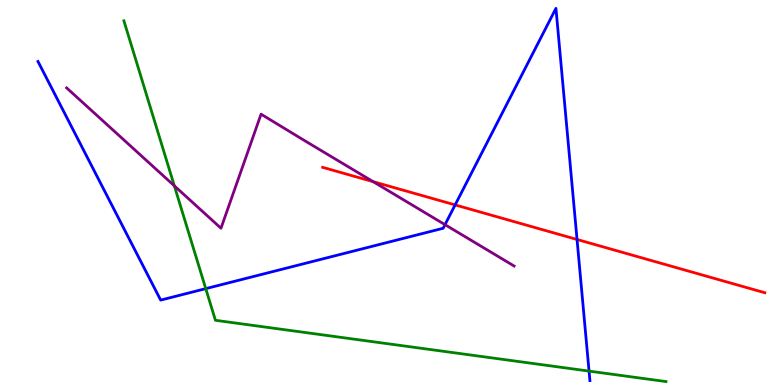[{'lines': ['blue', 'red'], 'intersections': [{'x': 5.87, 'y': 4.68}, {'x': 7.45, 'y': 3.78}]}, {'lines': ['green', 'red'], 'intersections': []}, {'lines': ['purple', 'red'], 'intersections': [{'x': 4.82, 'y': 5.28}]}, {'lines': ['blue', 'green'], 'intersections': [{'x': 2.65, 'y': 2.5}, {'x': 7.6, 'y': 0.361}]}, {'lines': ['blue', 'purple'], 'intersections': [{'x': 5.74, 'y': 4.16}]}, {'lines': ['green', 'purple'], 'intersections': [{'x': 2.25, 'y': 5.17}]}]